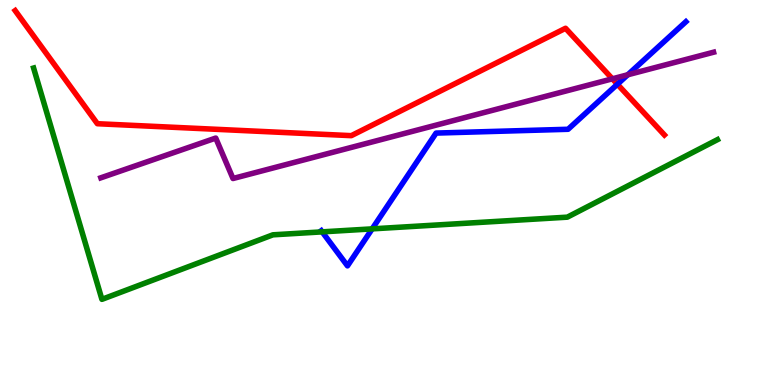[{'lines': ['blue', 'red'], 'intersections': [{'x': 7.97, 'y': 7.81}]}, {'lines': ['green', 'red'], 'intersections': []}, {'lines': ['purple', 'red'], 'intersections': [{'x': 7.9, 'y': 7.95}]}, {'lines': ['blue', 'green'], 'intersections': [{'x': 4.16, 'y': 3.98}, {'x': 4.8, 'y': 4.06}]}, {'lines': ['blue', 'purple'], 'intersections': [{'x': 8.1, 'y': 8.06}]}, {'lines': ['green', 'purple'], 'intersections': []}]